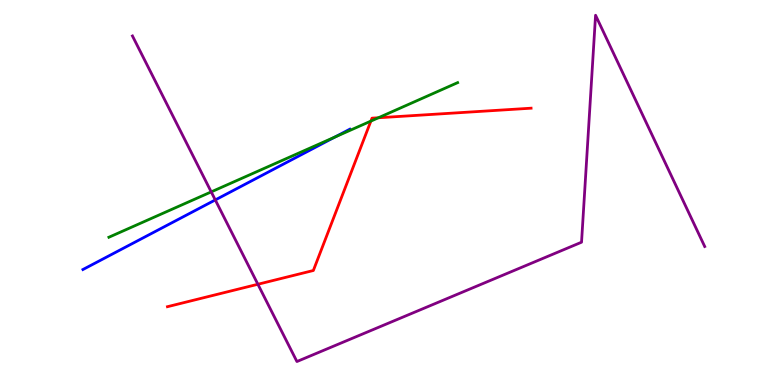[{'lines': ['blue', 'red'], 'intersections': []}, {'lines': ['green', 'red'], 'intersections': [{'x': 4.79, 'y': 6.85}, {'x': 4.88, 'y': 6.94}]}, {'lines': ['purple', 'red'], 'intersections': [{'x': 3.33, 'y': 2.62}]}, {'lines': ['blue', 'green'], 'intersections': [{'x': 4.32, 'y': 6.44}]}, {'lines': ['blue', 'purple'], 'intersections': [{'x': 2.78, 'y': 4.81}]}, {'lines': ['green', 'purple'], 'intersections': [{'x': 2.73, 'y': 5.02}]}]